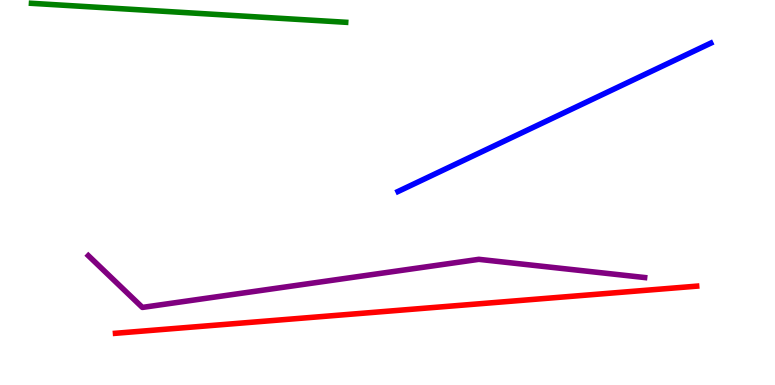[{'lines': ['blue', 'red'], 'intersections': []}, {'lines': ['green', 'red'], 'intersections': []}, {'lines': ['purple', 'red'], 'intersections': []}, {'lines': ['blue', 'green'], 'intersections': []}, {'lines': ['blue', 'purple'], 'intersections': []}, {'lines': ['green', 'purple'], 'intersections': []}]